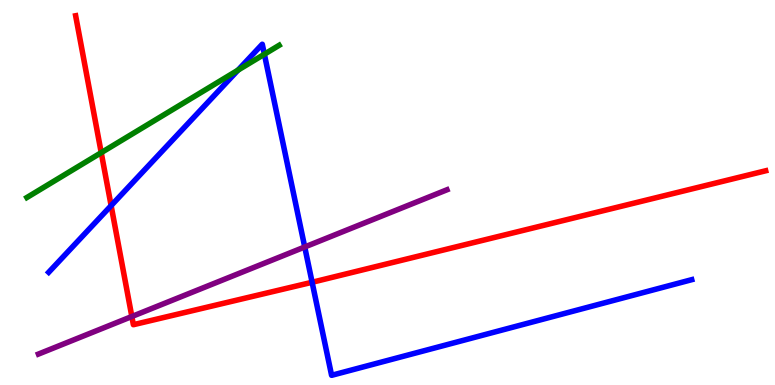[{'lines': ['blue', 'red'], 'intersections': [{'x': 1.43, 'y': 4.66}, {'x': 4.03, 'y': 2.67}]}, {'lines': ['green', 'red'], 'intersections': [{'x': 1.31, 'y': 6.03}]}, {'lines': ['purple', 'red'], 'intersections': [{'x': 1.7, 'y': 1.78}]}, {'lines': ['blue', 'green'], 'intersections': [{'x': 3.07, 'y': 8.18}, {'x': 3.41, 'y': 8.59}]}, {'lines': ['blue', 'purple'], 'intersections': [{'x': 3.93, 'y': 3.58}]}, {'lines': ['green', 'purple'], 'intersections': []}]